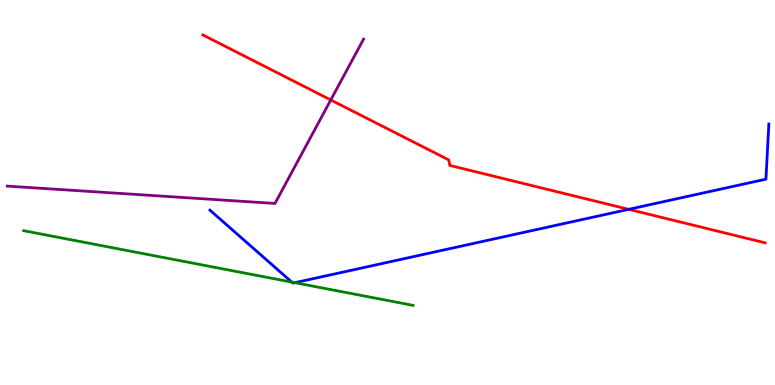[{'lines': ['blue', 'red'], 'intersections': [{'x': 8.11, 'y': 4.56}]}, {'lines': ['green', 'red'], 'intersections': []}, {'lines': ['purple', 'red'], 'intersections': [{'x': 4.27, 'y': 7.4}]}, {'lines': ['blue', 'green'], 'intersections': [{'x': 3.77, 'y': 2.67}, {'x': 3.8, 'y': 2.66}]}, {'lines': ['blue', 'purple'], 'intersections': []}, {'lines': ['green', 'purple'], 'intersections': []}]